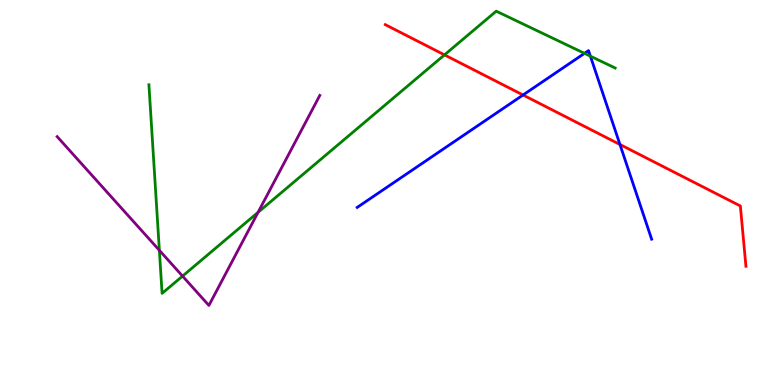[{'lines': ['blue', 'red'], 'intersections': [{'x': 6.75, 'y': 7.53}, {'x': 8.0, 'y': 6.25}]}, {'lines': ['green', 'red'], 'intersections': [{'x': 5.74, 'y': 8.57}]}, {'lines': ['purple', 'red'], 'intersections': []}, {'lines': ['blue', 'green'], 'intersections': [{'x': 7.54, 'y': 8.61}, {'x': 7.62, 'y': 8.54}]}, {'lines': ['blue', 'purple'], 'intersections': []}, {'lines': ['green', 'purple'], 'intersections': [{'x': 2.06, 'y': 3.5}, {'x': 2.36, 'y': 2.83}, {'x': 3.33, 'y': 4.49}]}]